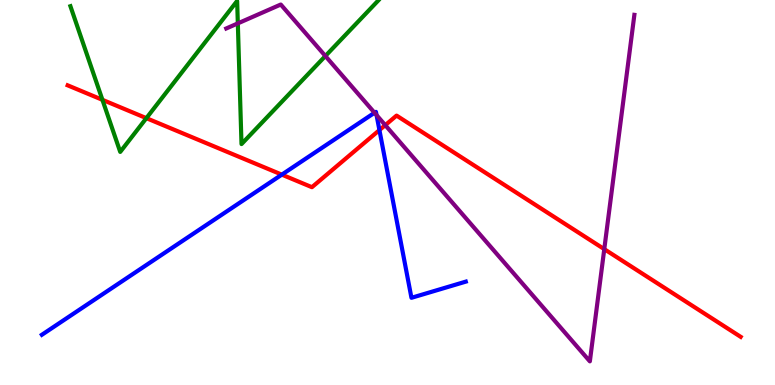[{'lines': ['blue', 'red'], 'intersections': [{'x': 3.64, 'y': 5.46}, {'x': 4.9, 'y': 6.62}]}, {'lines': ['green', 'red'], 'intersections': [{'x': 1.32, 'y': 7.41}, {'x': 1.89, 'y': 6.93}]}, {'lines': ['purple', 'red'], 'intersections': [{'x': 4.97, 'y': 6.75}, {'x': 7.8, 'y': 3.53}]}, {'lines': ['blue', 'green'], 'intersections': []}, {'lines': ['blue', 'purple'], 'intersections': [{'x': 4.83, 'y': 7.07}, {'x': 4.86, 'y': 7.01}]}, {'lines': ['green', 'purple'], 'intersections': [{'x': 3.07, 'y': 9.39}, {'x': 4.2, 'y': 8.54}]}]